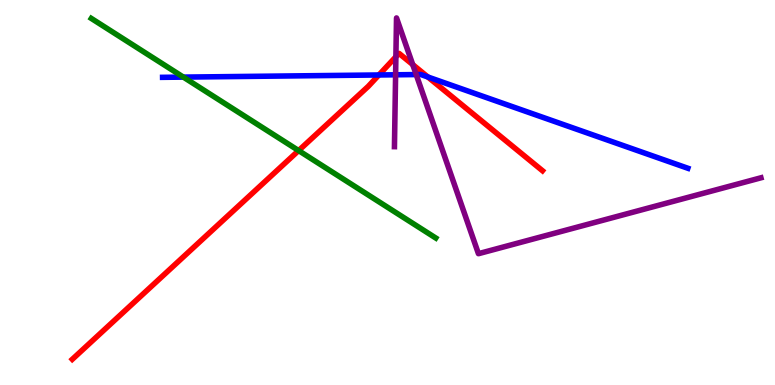[{'lines': ['blue', 'red'], 'intersections': [{'x': 4.89, 'y': 8.05}, {'x': 5.52, 'y': 8.0}]}, {'lines': ['green', 'red'], 'intersections': [{'x': 3.85, 'y': 6.09}]}, {'lines': ['purple', 'red'], 'intersections': [{'x': 5.11, 'y': 8.53}, {'x': 5.33, 'y': 8.32}]}, {'lines': ['blue', 'green'], 'intersections': [{'x': 2.37, 'y': 8.0}]}, {'lines': ['blue', 'purple'], 'intersections': [{'x': 5.1, 'y': 8.06}, {'x': 5.37, 'y': 8.06}]}, {'lines': ['green', 'purple'], 'intersections': []}]